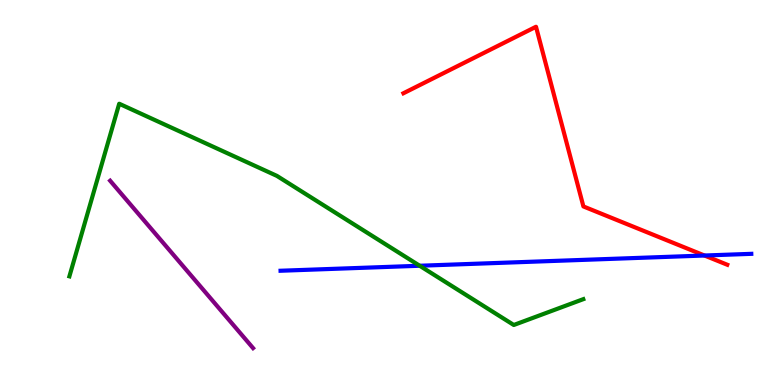[{'lines': ['blue', 'red'], 'intersections': [{'x': 9.09, 'y': 3.36}]}, {'lines': ['green', 'red'], 'intersections': []}, {'lines': ['purple', 'red'], 'intersections': []}, {'lines': ['blue', 'green'], 'intersections': [{'x': 5.42, 'y': 3.1}]}, {'lines': ['blue', 'purple'], 'intersections': []}, {'lines': ['green', 'purple'], 'intersections': []}]